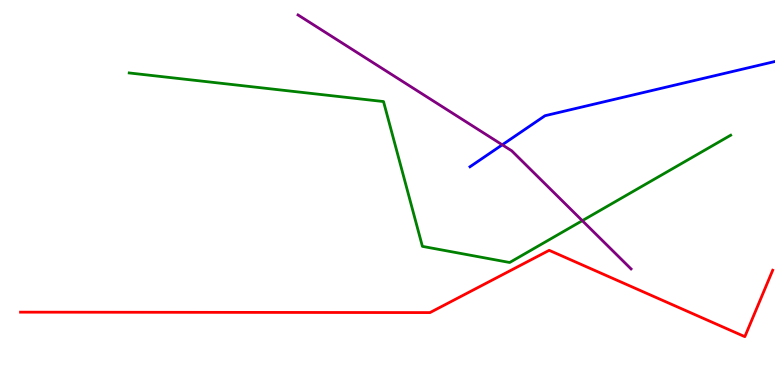[{'lines': ['blue', 'red'], 'intersections': []}, {'lines': ['green', 'red'], 'intersections': []}, {'lines': ['purple', 'red'], 'intersections': []}, {'lines': ['blue', 'green'], 'intersections': []}, {'lines': ['blue', 'purple'], 'intersections': [{'x': 6.48, 'y': 6.24}]}, {'lines': ['green', 'purple'], 'intersections': [{'x': 7.51, 'y': 4.27}]}]